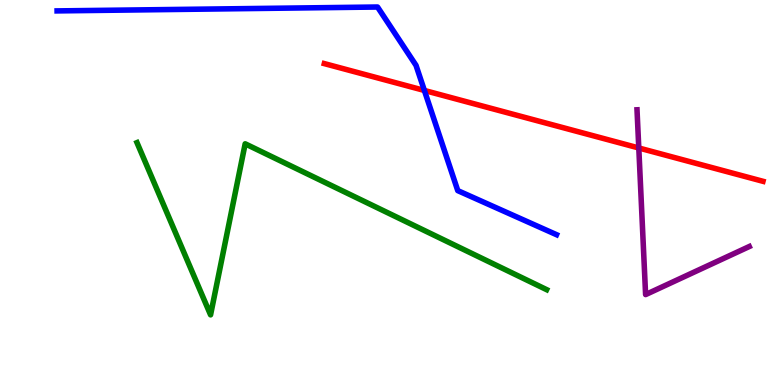[{'lines': ['blue', 'red'], 'intersections': [{'x': 5.48, 'y': 7.65}]}, {'lines': ['green', 'red'], 'intersections': []}, {'lines': ['purple', 'red'], 'intersections': [{'x': 8.24, 'y': 6.16}]}, {'lines': ['blue', 'green'], 'intersections': []}, {'lines': ['blue', 'purple'], 'intersections': []}, {'lines': ['green', 'purple'], 'intersections': []}]